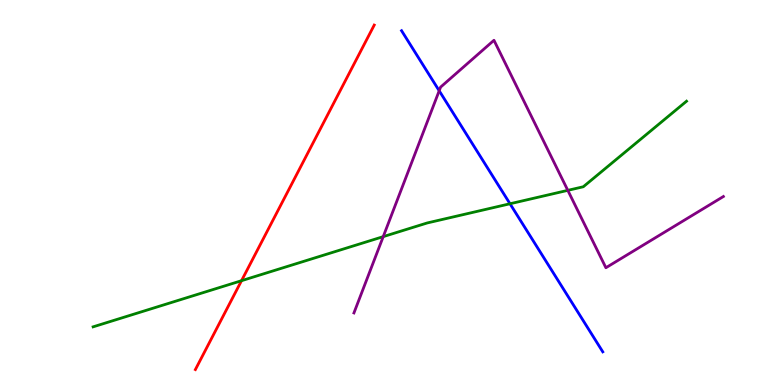[{'lines': ['blue', 'red'], 'intersections': []}, {'lines': ['green', 'red'], 'intersections': [{'x': 3.12, 'y': 2.71}]}, {'lines': ['purple', 'red'], 'intersections': []}, {'lines': ['blue', 'green'], 'intersections': [{'x': 6.58, 'y': 4.71}]}, {'lines': ['blue', 'purple'], 'intersections': [{'x': 5.67, 'y': 7.64}]}, {'lines': ['green', 'purple'], 'intersections': [{'x': 4.94, 'y': 3.85}, {'x': 7.33, 'y': 5.06}]}]